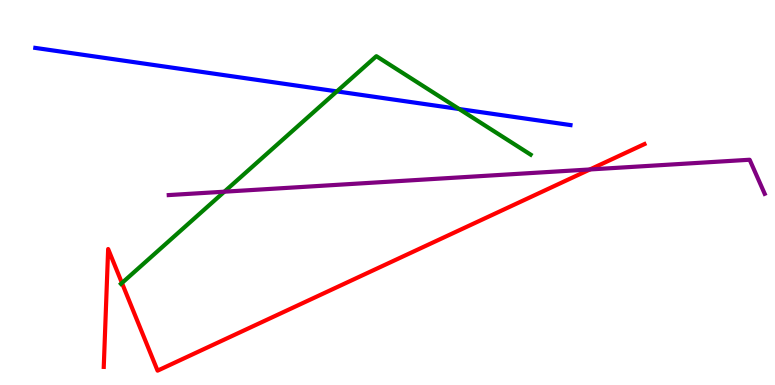[{'lines': ['blue', 'red'], 'intersections': []}, {'lines': ['green', 'red'], 'intersections': [{'x': 1.57, 'y': 2.65}]}, {'lines': ['purple', 'red'], 'intersections': [{'x': 7.61, 'y': 5.6}]}, {'lines': ['blue', 'green'], 'intersections': [{'x': 4.35, 'y': 7.63}, {'x': 5.92, 'y': 7.17}]}, {'lines': ['blue', 'purple'], 'intersections': []}, {'lines': ['green', 'purple'], 'intersections': [{'x': 2.89, 'y': 5.02}]}]